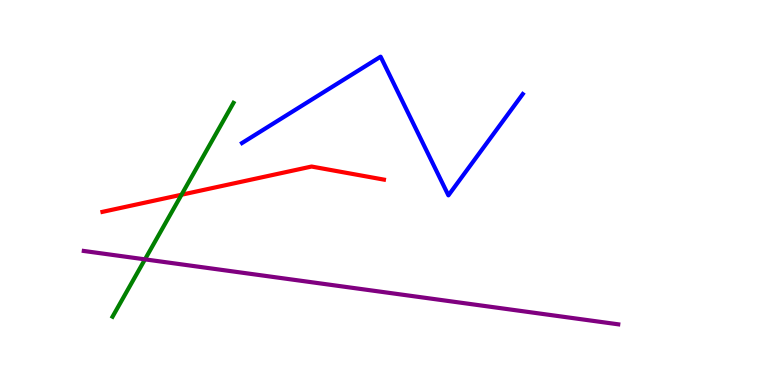[{'lines': ['blue', 'red'], 'intersections': []}, {'lines': ['green', 'red'], 'intersections': [{'x': 2.34, 'y': 4.94}]}, {'lines': ['purple', 'red'], 'intersections': []}, {'lines': ['blue', 'green'], 'intersections': []}, {'lines': ['blue', 'purple'], 'intersections': []}, {'lines': ['green', 'purple'], 'intersections': [{'x': 1.87, 'y': 3.26}]}]